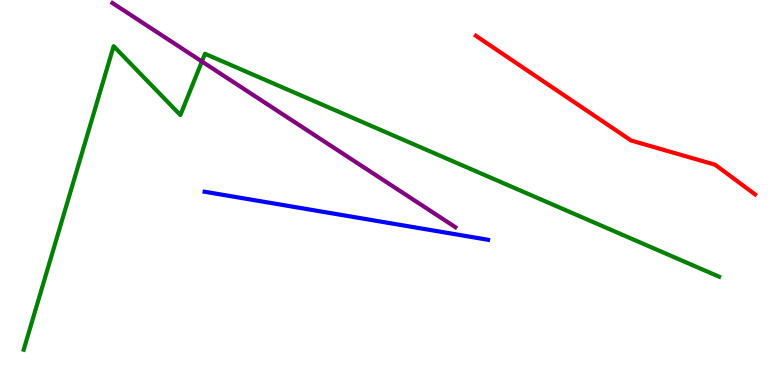[{'lines': ['blue', 'red'], 'intersections': []}, {'lines': ['green', 'red'], 'intersections': []}, {'lines': ['purple', 'red'], 'intersections': []}, {'lines': ['blue', 'green'], 'intersections': []}, {'lines': ['blue', 'purple'], 'intersections': []}, {'lines': ['green', 'purple'], 'intersections': [{'x': 2.61, 'y': 8.4}]}]